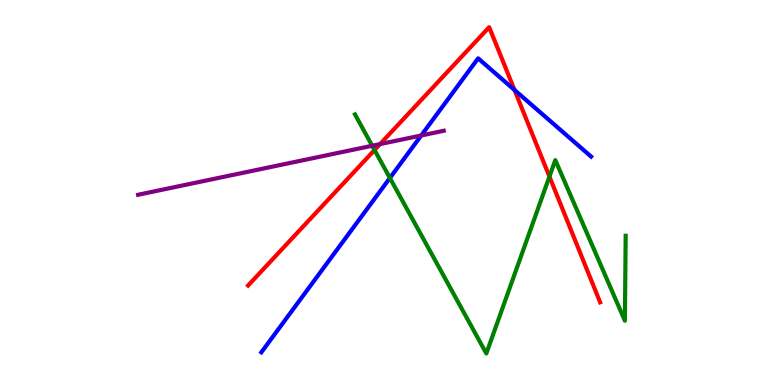[{'lines': ['blue', 'red'], 'intersections': [{'x': 6.64, 'y': 7.66}]}, {'lines': ['green', 'red'], 'intersections': [{'x': 4.83, 'y': 6.1}, {'x': 7.09, 'y': 5.41}]}, {'lines': ['purple', 'red'], 'intersections': [{'x': 4.9, 'y': 6.26}]}, {'lines': ['blue', 'green'], 'intersections': [{'x': 5.03, 'y': 5.38}]}, {'lines': ['blue', 'purple'], 'intersections': [{'x': 5.44, 'y': 6.48}]}, {'lines': ['green', 'purple'], 'intersections': [{'x': 4.8, 'y': 6.21}]}]